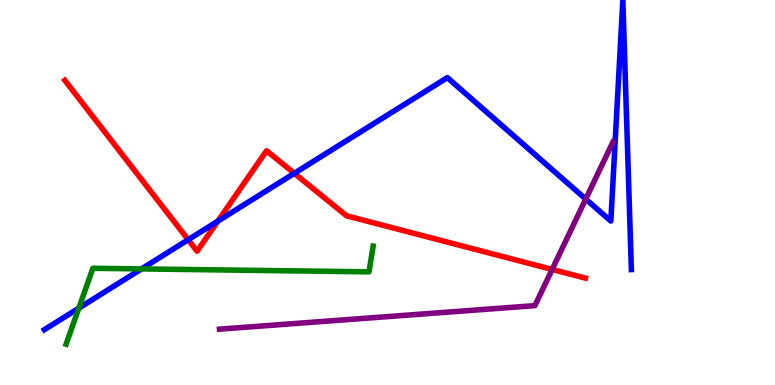[{'lines': ['blue', 'red'], 'intersections': [{'x': 2.43, 'y': 3.77}, {'x': 2.81, 'y': 4.26}, {'x': 3.8, 'y': 5.5}]}, {'lines': ['green', 'red'], 'intersections': []}, {'lines': ['purple', 'red'], 'intersections': [{'x': 7.12, 'y': 3.0}]}, {'lines': ['blue', 'green'], 'intersections': [{'x': 1.02, 'y': 2.0}, {'x': 1.83, 'y': 3.02}]}, {'lines': ['blue', 'purple'], 'intersections': [{'x': 7.56, 'y': 4.83}]}, {'lines': ['green', 'purple'], 'intersections': []}]